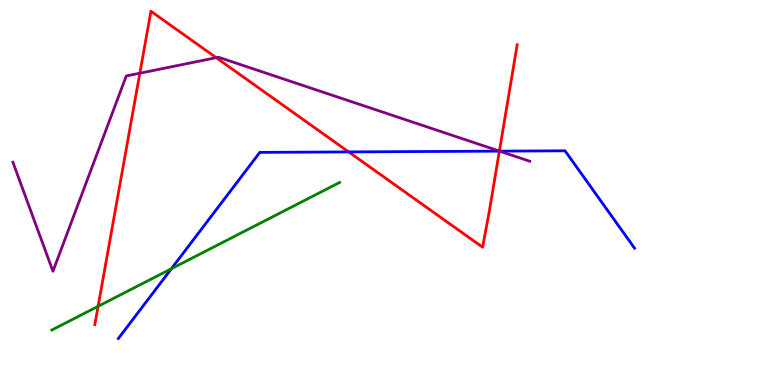[{'lines': ['blue', 'red'], 'intersections': [{'x': 4.5, 'y': 6.05}, {'x': 6.44, 'y': 6.07}]}, {'lines': ['green', 'red'], 'intersections': [{'x': 1.27, 'y': 2.04}]}, {'lines': ['purple', 'red'], 'intersections': [{'x': 1.8, 'y': 8.1}, {'x': 2.79, 'y': 8.5}, {'x': 6.44, 'y': 6.08}]}, {'lines': ['blue', 'green'], 'intersections': [{'x': 2.21, 'y': 3.02}]}, {'lines': ['blue', 'purple'], 'intersections': [{'x': 6.45, 'y': 6.07}]}, {'lines': ['green', 'purple'], 'intersections': []}]